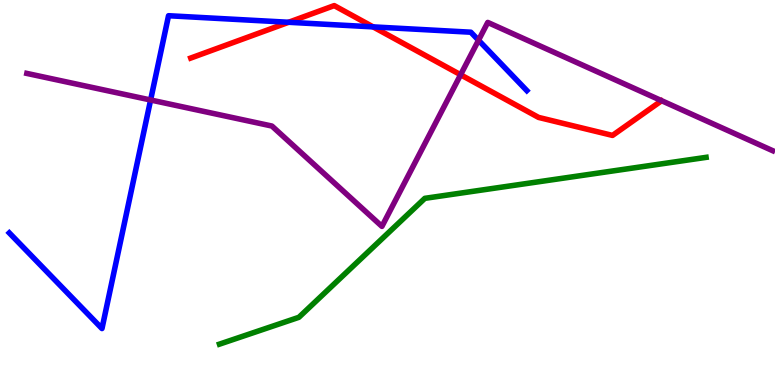[{'lines': ['blue', 'red'], 'intersections': [{'x': 3.72, 'y': 9.42}, {'x': 4.81, 'y': 9.3}]}, {'lines': ['green', 'red'], 'intersections': []}, {'lines': ['purple', 'red'], 'intersections': [{'x': 5.94, 'y': 8.06}]}, {'lines': ['blue', 'green'], 'intersections': []}, {'lines': ['blue', 'purple'], 'intersections': [{'x': 1.94, 'y': 7.4}, {'x': 6.17, 'y': 8.95}]}, {'lines': ['green', 'purple'], 'intersections': []}]